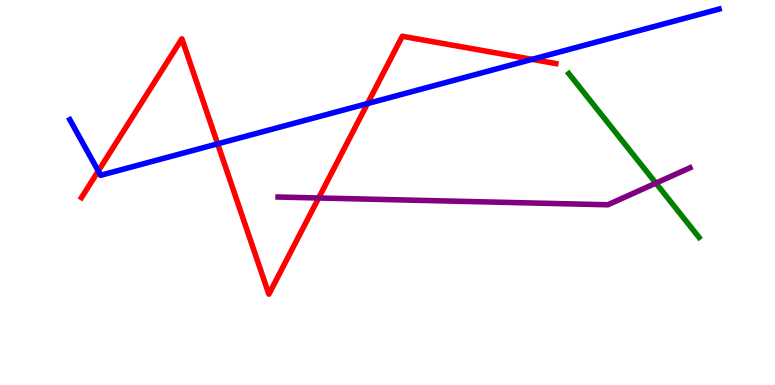[{'lines': ['blue', 'red'], 'intersections': [{'x': 1.27, 'y': 5.56}, {'x': 2.81, 'y': 6.26}, {'x': 4.74, 'y': 7.31}, {'x': 6.87, 'y': 8.46}]}, {'lines': ['green', 'red'], 'intersections': []}, {'lines': ['purple', 'red'], 'intersections': [{'x': 4.11, 'y': 4.86}]}, {'lines': ['blue', 'green'], 'intersections': []}, {'lines': ['blue', 'purple'], 'intersections': []}, {'lines': ['green', 'purple'], 'intersections': [{'x': 8.46, 'y': 5.24}]}]